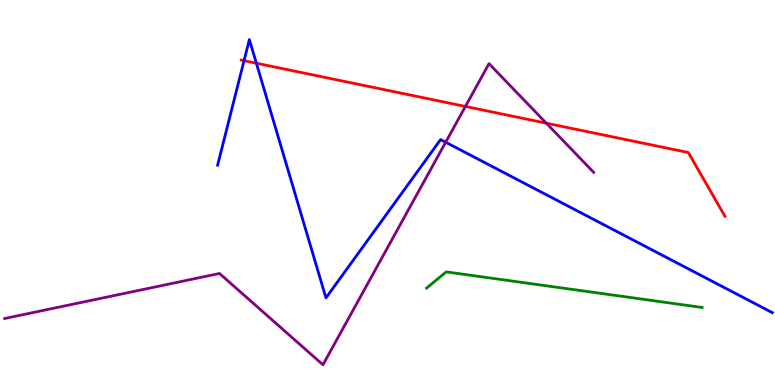[{'lines': ['blue', 'red'], 'intersections': [{'x': 3.15, 'y': 8.42}, {'x': 3.31, 'y': 8.36}]}, {'lines': ['green', 'red'], 'intersections': []}, {'lines': ['purple', 'red'], 'intersections': [{'x': 6.01, 'y': 7.24}, {'x': 7.05, 'y': 6.8}]}, {'lines': ['blue', 'green'], 'intersections': []}, {'lines': ['blue', 'purple'], 'intersections': [{'x': 5.75, 'y': 6.31}]}, {'lines': ['green', 'purple'], 'intersections': []}]